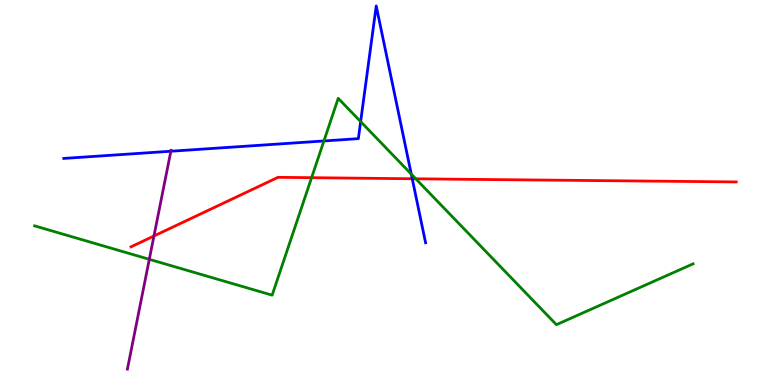[{'lines': ['blue', 'red'], 'intersections': [{'x': 5.32, 'y': 5.36}]}, {'lines': ['green', 'red'], 'intersections': [{'x': 4.02, 'y': 5.38}, {'x': 5.36, 'y': 5.36}]}, {'lines': ['purple', 'red'], 'intersections': [{'x': 1.99, 'y': 3.87}]}, {'lines': ['blue', 'green'], 'intersections': [{'x': 4.18, 'y': 6.34}, {'x': 4.65, 'y': 6.84}, {'x': 5.31, 'y': 5.48}]}, {'lines': ['blue', 'purple'], 'intersections': [{'x': 2.2, 'y': 6.07}]}, {'lines': ['green', 'purple'], 'intersections': [{'x': 1.93, 'y': 3.26}]}]